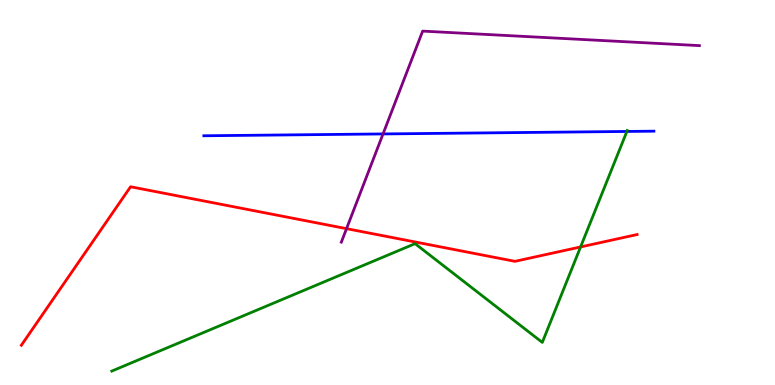[{'lines': ['blue', 'red'], 'intersections': []}, {'lines': ['green', 'red'], 'intersections': [{'x': 7.49, 'y': 3.59}]}, {'lines': ['purple', 'red'], 'intersections': [{'x': 4.47, 'y': 4.06}]}, {'lines': ['blue', 'green'], 'intersections': [{'x': 8.09, 'y': 6.59}]}, {'lines': ['blue', 'purple'], 'intersections': [{'x': 4.94, 'y': 6.52}]}, {'lines': ['green', 'purple'], 'intersections': []}]